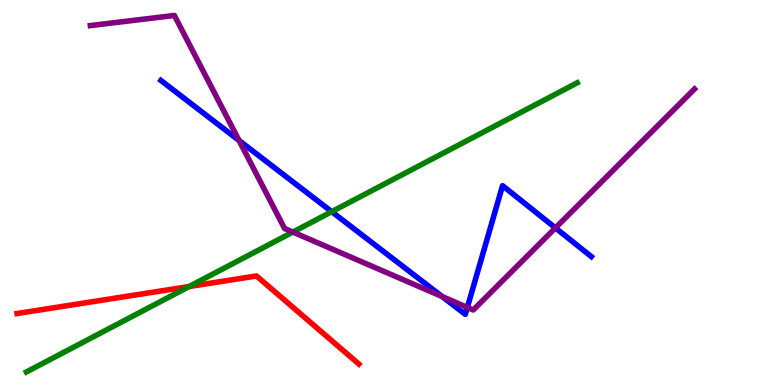[{'lines': ['blue', 'red'], 'intersections': []}, {'lines': ['green', 'red'], 'intersections': [{'x': 2.44, 'y': 2.56}]}, {'lines': ['purple', 'red'], 'intersections': []}, {'lines': ['blue', 'green'], 'intersections': [{'x': 4.28, 'y': 4.5}]}, {'lines': ['blue', 'purple'], 'intersections': [{'x': 3.08, 'y': 6.35}, {'x': 5.71, 'y': 2.3}, {'x': 6.03, 'y': 2.01}, {'x': 7.17, 'y': 4.08}]}, {'lines': ['green', 'purple'], 'intersections': [{'x': 3.78, 'y': 3.97}]}]